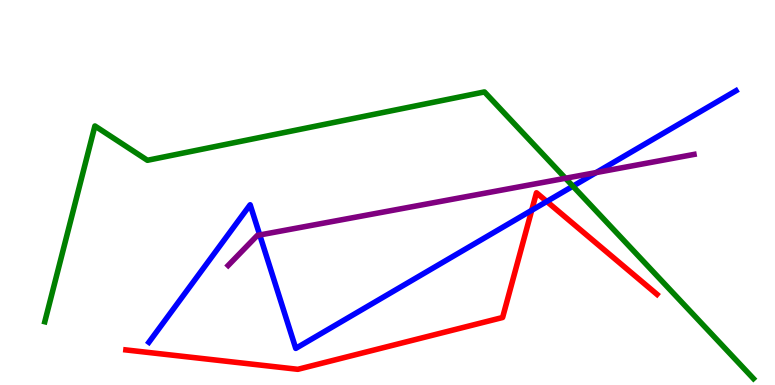[{'lines': ['blue', 'red'], 'intersections': [{'x': 6.86, 'y': 4.54}, {'x': 7.06, 'y': 4.77}]}, {'lines': ['green', 'red'], 'intersections': []}, {'lines': ['purple', 'red'], 'intersections': []}, {'lines': ['blue', 'green'], 'intersections': [{'x': 7.39, 'y': 5.16}]}, {'lines': ['blue', 'purple'], 'intersections': [{'x': 3.35, 'y': 3.9}, {'x': 7.69, 'y': 5.52}]}, {'lines': ['green', 'purple'], 'intersections': [{'x': 7.3, 'y': 5.37}]}]